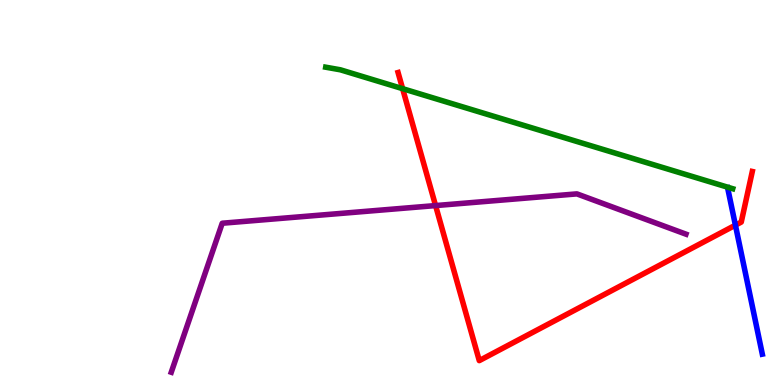[{'lines': ['blue', 'red'], 'intersections': [{'x': 9.49, 'y': 4.15}]}, {'lines': ['green', 'red'], 'intersections': [{'x': 5.2, 'y': 7.7}]}, {'lines': ['purple', 'red'], 'intersections': [{'x': 5.62, 'y': 4.66}]}, {'lines': ['blue', 'green'], 'intersections': []}, {'lines': ['blue', 'purple'], 'intersections': []}, {'lines': ['green', 'purple'], 'intersections': []}]